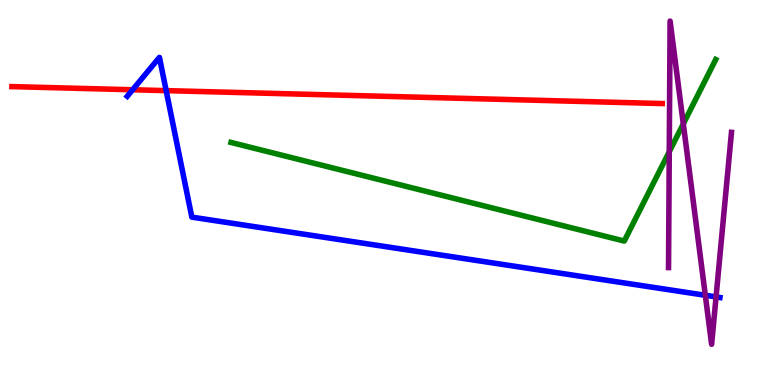[{'lines': ['blue', 'red'], 'intersections': [{'x': 1.71, 'y': 7.67}, {'x': 2.14, 'y': 7.65}]}, {'lines': ['green', 'red'], 'intersections': []}, {'lines': ['purple', 'red'], 'intersections': []}, {'lines': ['blue', 'green'], 'intersections': []}, {'lines': ['blue', 'purple'], 'intersections': [{'x': 9.1, 'y': 2.33}, {'x': 9.24, 'y': 2.29}]}, {'lines': ['green', 'purple'], 'intersections': [{'x': 8.64, 'y': 6.06}, {'x': 8.82, 'y': 6.78}]}]